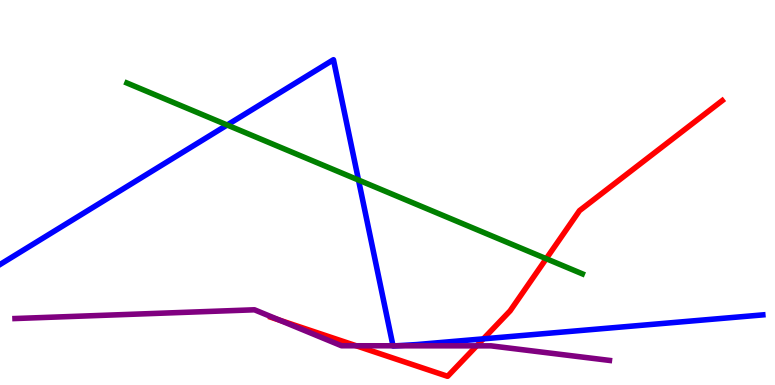[{'lines': ['blue', 'red'], 'intersections': [{'x': 6.24, 'y': 1.2}]}, {'lines': ['green', 'red'], 'intersections': [{'x': 7.05, 'y': 3.28}]}, {'lines': ['purple', 'red'], 'intersections': [{'x': 3.61, 'y': 1.68}, {'x': 4.6, 'y': 1.02}, {'x': 6.15, 'y': 1.02}]}, {'lines': ['blue', 'green'], 'intersections': [{'x': 2.93, 'y': 6.75}, {'x': 4.63, 'y': 5.32}]}, {'lines': ['blue', 'purple'], 'intersections': [{'x': 5.07, 'y': 1.02}, {'x': 5.11, 'y': 1.02}]}, {'lines': ['green', 'purple'], 'intersections': []}]